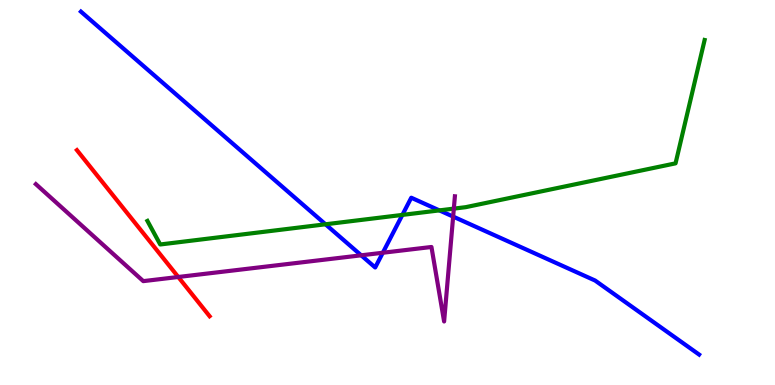[{'lines': ['blue', 'red'], 'intersections': []}, {'lines': ['green', 'red'], 'intersections': []}, {'lines': ['purple', 'red'], 'intersections': [{'x': 2.3, 'y': 2.81}]}, {'lines': ['blue', 'green'], 'intersections': [{'x': 4.2, 'y': 4.17}, {'x': 5.19, 'y': 4.42}, {'x': 5.67, 'y': 4.54}]}, {'lines': ['blue', 'purple'], 'intersections': [{'x': 4.66, 'y': 3.37}, {'x': 4.94, 'y': 3.44}, {'x': 5.85, 'y': 4.37}]}, {'lines': ['green', 'purple'], 'intersections': [{'x': 5.86, 'y': 4.58}]}]